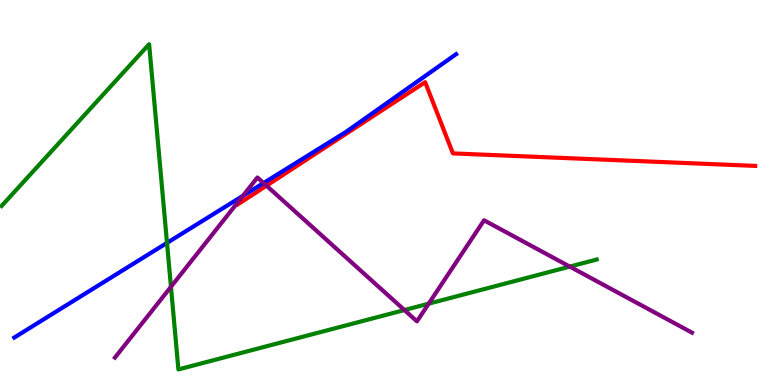[{'lines': ['blue', 'red'], 'intersections': []}, {'lines': ['green', 'red'], 'intersections': []}, {'lines': ['purple', 'red'], 'intersections': [{'x': 3.44, 'y': 5.18}]}, {'lines': ['blue', 'green'], 'intersections': [{'x': 2.15, 'y': 3.69}]}, {'lines': ['blue', 'purple'], 'intersections': [{'x': 3.13, 'y': 4.91}, {'x': 3.4, 'y': 5.25}]}, {'lines': ['green', 'purple'], 'intersections': [{'x': 2.21, 'y': 2.55}, {'x': 5.22, 'y': 1.95}, {'x': 5.53, 'y': 2.11}, {'x': 7.35, 'y': 3.08}]}]